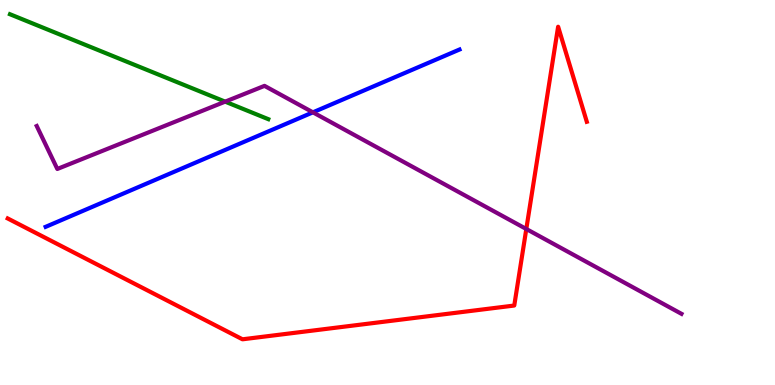[{'lines': ['blue', 'red'], 'intersections': []}, {'lines': ['green', 'red'], 'intersections': []}, {'lines': ['purple', 'red'], 'intersections': [{'x': 6.79, 'y': 4.05}]}, {'lines': ['blue', 'green'], 'intersections': []}, {'lines': ['blue', 'purple'], 'intersections': [{'x': 4.04, 'y': 7.08}]}, {'lines': ['green', 'purple'], 'intersections': [{'x': 2.91, 'y': 7.36}]}]